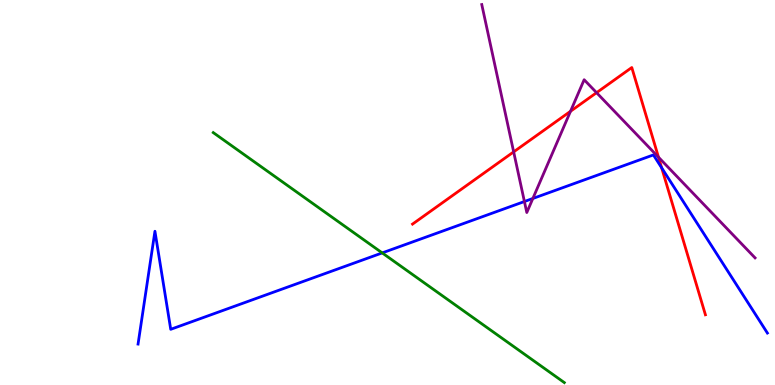[{'lines': ['blue', 'red'], 'intersections': [{'x': 8.54, 'y': 5.64}]}, {'lines': ['green', 'red'], 'intersections': []}, {'lines': ['purple', 'red'], 'intersections': [{'x': 6.63, 'y': 6.06}, {'x': 7.36, 'y': 7.11}, {'x': 7.7, 'y': 7.59}, {'x': 8.5, 'y': 5.92}]}, {'lines': ['blue', 'green'], 'intersections': [{'x': 4.93, 'y': 3.43}]}, {'lines': ['blue', 'purple'], 'intersections': [{'x': 6.77, 'y': 4.77}, {'x': 6.88, 'y': 4.84}]}, {'lines': ['green', 'purple'], 'intersections': []}]